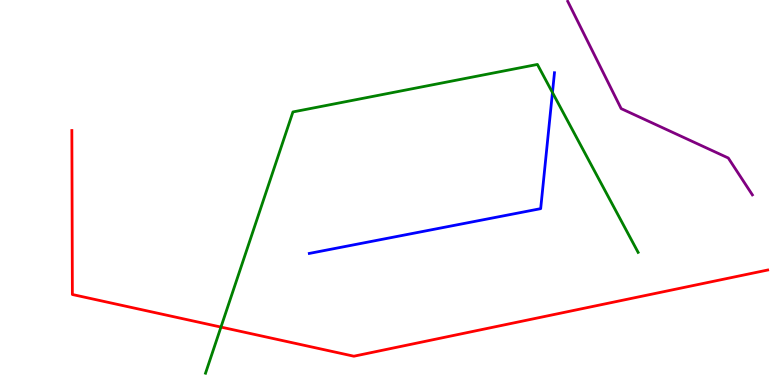[{'lines': ['blue', 'red'], 'intersections': []}, {'lines': ['green', 'red'], 'intersections': [{'x': 2.85, 'y': 1.5}]}, {'lines': ['purple', 'red'], 'intersections': []}, {'lines': ['blue', 'green'], 'intersections': [{'x': 7.13, 'y': 7.6}]}, {'lines': ['blue', 'purple'], 'intersections': []}, {'lines': ['green', 'purple'], 'intersections': []}]